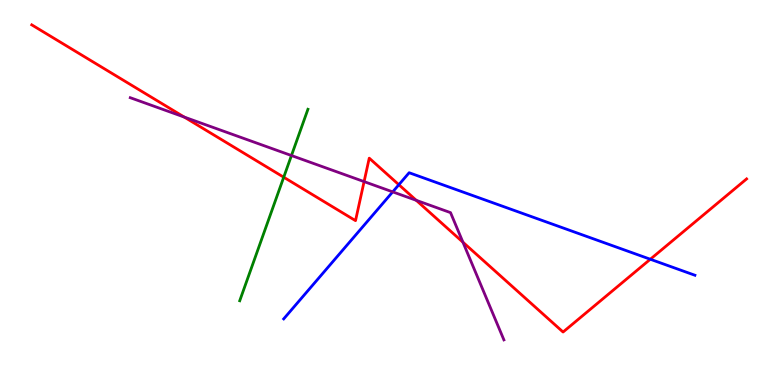[{'lines': ['blue', 'red'], 'intersections': [{'x': 5.15, 'y': 5.2}, {'x': 8.39, 'y': 3.27}]}, {'lines': ['green', 'red'], 'intersections': [{'x': 3.66, 'y': 5.4}]}, {'lines': ['purple', 'red'], 'intersections': [{'x': 2.38, 'y': 6.96}, {'x': 4.7, 'y': 5.28}, {'x': 5.37, 'y': 4.8}, {'x': 5.97, 'y': 3.71}]}, {'lines': ['blue', 'green'], 'intersections': []}, {'lines': ['blue', 'purple'], 'intersections': [{'x': 5.07, 'y': 5.02}]}, {'lines': ['green', 'purple'], 'intersections': [{'x': 3.76, 'y': 5.96}]}]